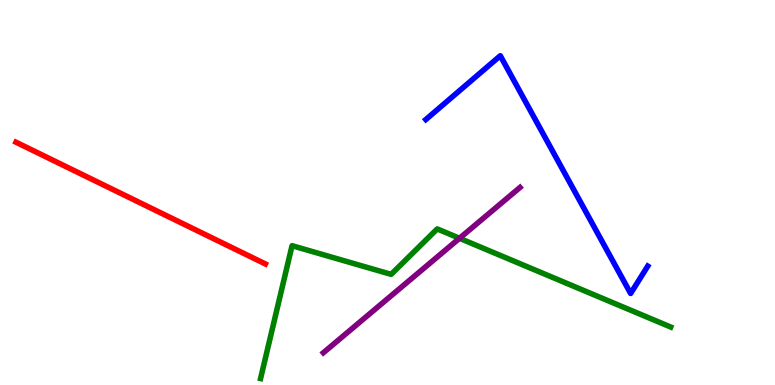[{'lines': ['blue', 'red'], 'intersections': []}, {'lines': ['green', 'red'], 'intersections': []}, {'lines': ['purple', 'red'], 'intersections': []}, {'lines': ['blue', 'green'], 'intersections': []}, {'lines': ['blue', 'purple'], 'intersections': []}, {'lines': ['green', 'purple'], 'intersections': [{'x': 5.93, 'y': 3.81}]}]